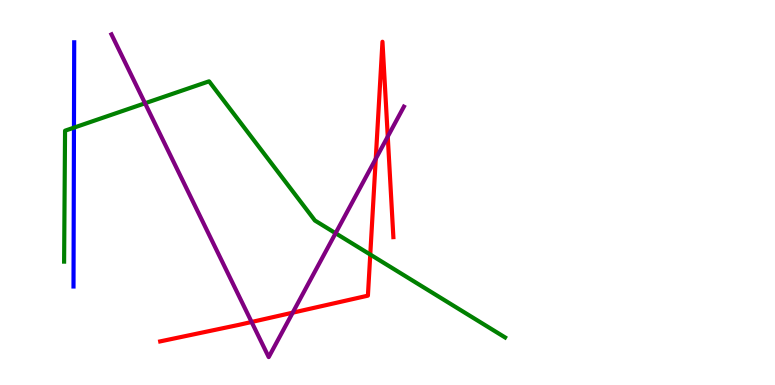[{'lines': ['blue', 'red'], 'intersections': []}, {'lines': ['green', 'red'], 'intersections': [{'x': 4.78, 'y': 3.39}]}, {'lines': ['purple', 'red'], 'intersections': [{'x': 3.25, 'y': 1.64}, {'x': 3.78, 'y': 1.88}, {'x': 4.85, 'y': 5.88}, {'x': 5.0, 'y': 6.45}]}, {'lines': ['blue', 'green'], 'intersections': [{'x': 0.954, 'y': 6.68}]}, {'lines': ['blue', 'purple'], 'intersections': []}, {'lines': ['green', 'purple'], 'intersections': [{'x': 1.87, 'y': 7.32}, {'x': 4.33, 'y': 3.94}]}]